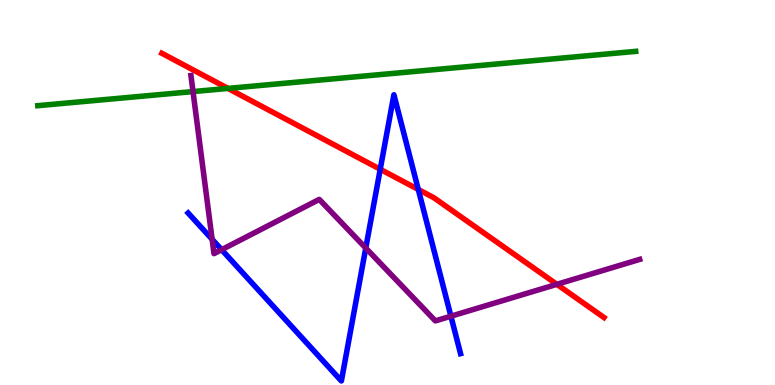[{'lines': ['blue', 'red'], 'intersections': [{'x': 4.91, 'y': 5.6}, {'x': 5.4, 'y': 5.08}]}, {'lines': ['green', 'red'], 'intersections': [{'x': 2.94, 'y': 7.7}]}, {'lines': ['purple', 'red'], 'intersections': [{'x': 7.19, 'y': 2.61}]}, {'lines': ['blue', 'green'], 'intersections': []}, {'lines': ['blue', 'purple'], 'intersections': [{'x': 2.74, 'y': 3.78}, {'x': 2.86, 'y': 3.51}, {'x': 4.72, 'y': 3.56}, {'x': 5.82, 'y': 1.79}]}, {'lines': ['green', 'purple'], 'intersections': [{'x': 2.49, 'y': 7.62}]}]